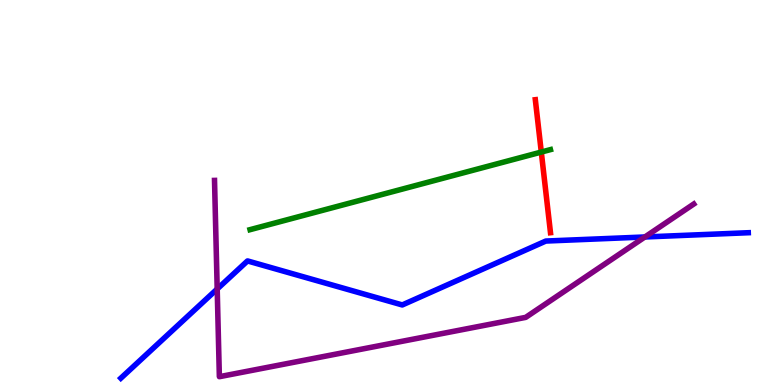[{'lines': ['blue', 'red'], 'intersections': []}, {'lines': ['green', 'red'], 'intersections': [{'x': 6.98, 'y': 6.05}]}, {'lines': ['purple', 'red'], 'intersections': []}, {'lines': ['blue', 'green'], 'intersections': []}, {'lines': ['blue', 'purple'], 'intersections': [{'x': 2.8, 'y': 2.49}, {'x': 8.32, 'y': 3.84}]}, {'lines': ['green', 'purple'], 'intersections': []}]